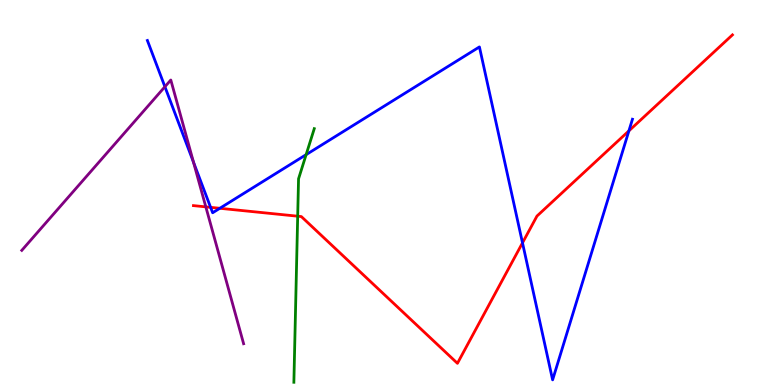[{'lines': ['blue', 'red'], 'intersections': [{'x': 2.72, 'y': 4.61}, {'x': 2.84, 'y': 4.59}, {'x': 6.74, 'y': 3.69}, {'x': 8.11, 'y': 6.6}]}, {'lines': ['green', 'red'], 'intersections': [{'x': 3.84, 'y': 4.38}]}, {'lines': ['purple', 'red'], 'intersections': [{'x': 2.66, 'y': 4.63}]}, {'lines': ['blue', 'green'], 'intersections': [{'x': 3.95, 'y': 5.98}]}, {'lines': ['blue', 'purple'], 'intersections': [{'x': 2.13, 'y': 7.75}, {'x': 2.5, 'y': 5.79}]}, {'lines': ['green', 'purple'], 'intersections': []}]